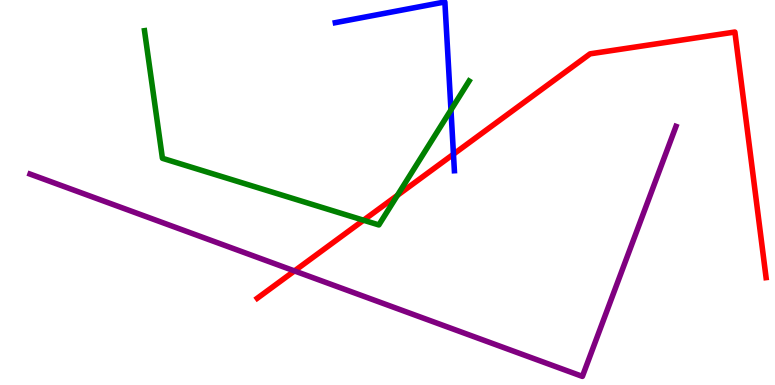[{'lines': ['blue', 'red'], 'intersections': [{'x': 5.85, 'y': 6.0}]}, {'lines': ['green', 'red'], 'intersections': [{'x': 4.69, 'y': 4.28}, {'x': 5.13, 'y': 4.93}]}, {'lines': ['purple', 'red'], 'intersections': [{'x': 3.8, 'y': 2.96}]}, {'lines': ['blue', 'green'], 'intersections': [{'x': 5.82, 'y': 7.14}]}, {'lines': ['blue', 'purple'], 'intersections': []}, {'lines': ['green', 'purple'], 'intersections': []}]